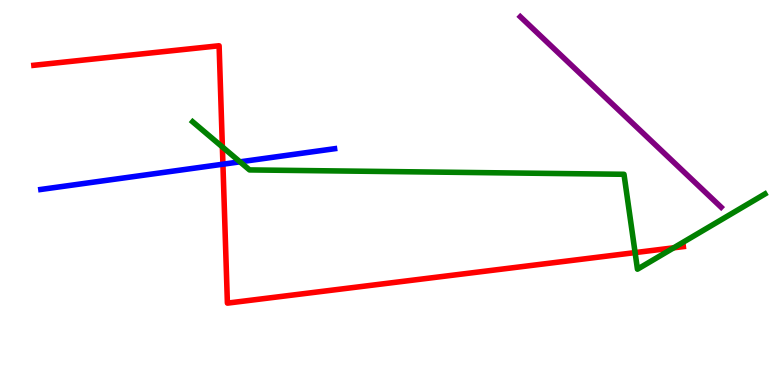[{'lines': ['blue', 'red'], 'intersections': [{'x': 2.88, 'y': 5.73}]}, {'lines': ['green', 'red'], 'intersections': [{'x': 2.87, 'y': 6.18}, {'x': 8.19, 'y': 3.44}, {'x': 8.69, 'y': 3.56}]}, {'lines': ['purple', 'red'], 'intersections': []}, {'lines': ['blue', 'green'], 'intersections': [{'x': 3.1, 'y': 5.8}]}, {'lines': ['blue', 'purple'], 'intersections': []}, {'lines': ['green', 'purple'], 'intersections': []}]